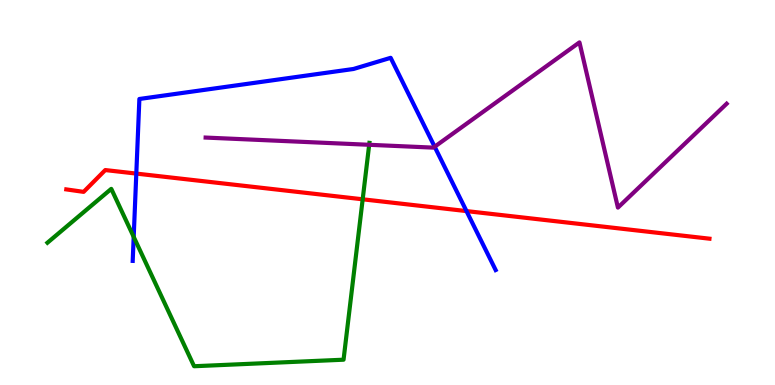[{'lines': ['blue', 'red'], 'intersections': [{'x': 1.76, 'y': 5.49}, {'x': 6.02, 'y': 4.52}]}, {'lines': ['green', 'red'], 'intersections': [{'x': 4.68, 'y': 4.82}]}, {'lines': ['purple', 'red'], 'intersections': []}, {'lines': ['blue', 'green'], 'intersections': [{'x': 1.73, 'y': 3.85}]}, {'lines': ['blue', 'purple'], 'intersections': [{'x': 5.61, 'y': 6.19}]}, {'lines': ['green', 'purple'], 'intersections': [{'x': 4.76, 'y': 6.24}]}]